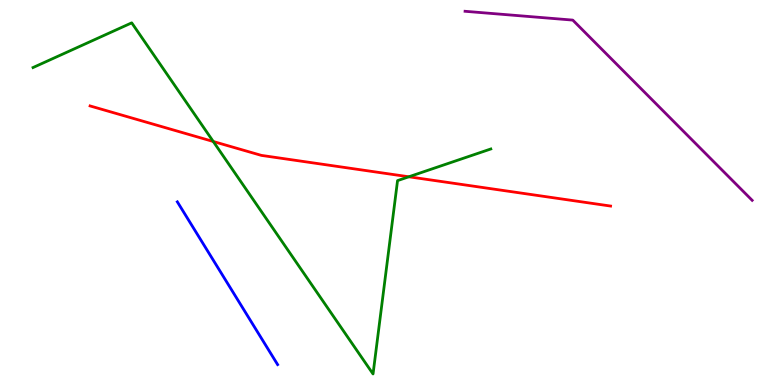[{'lines': ['blue', 'red'], 'intersections': []}, {'lines': ['green', 'red'], 'intersections': [{'x': 2.75, 'y': 6.32}, {'x': 5.28, 'y': 5.41}]}, {'lines': ['purple', 'red'], 'intersections': []}, {'lines': ['blue', 'green'], 'intersections': []}, {'lines': ['blue', 'purple'], 'intersections': []}, {'lines': ['green', 'purple'], 'intersections': []}]